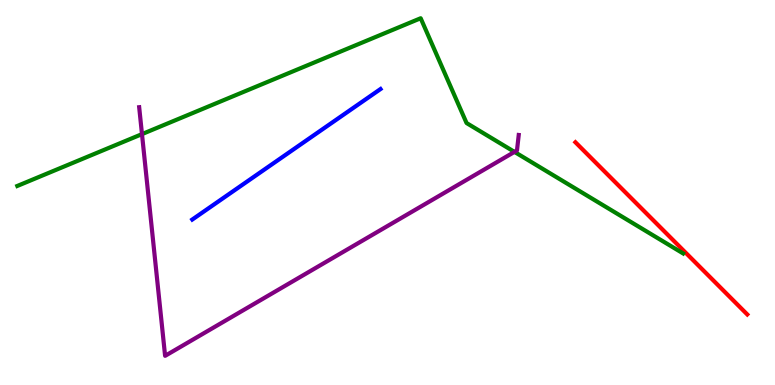[{'lines': ['blue', 'red'], 'intersections': []}, {'lines': ['green', 'red'], 'intersections': []}, {'lines': ['purple', 'red'], 'intersections': []}, {'lines': ['blue', 'green'], 'intersections': []}, {'lines': ['blue', 'purple'], 'intersections': []}, {'lines': ['green', 'purple'], 'intersections': [{'x': 1.83, 'y': 6.52}, {'x': 6.64, 'y': 6.05}]}]